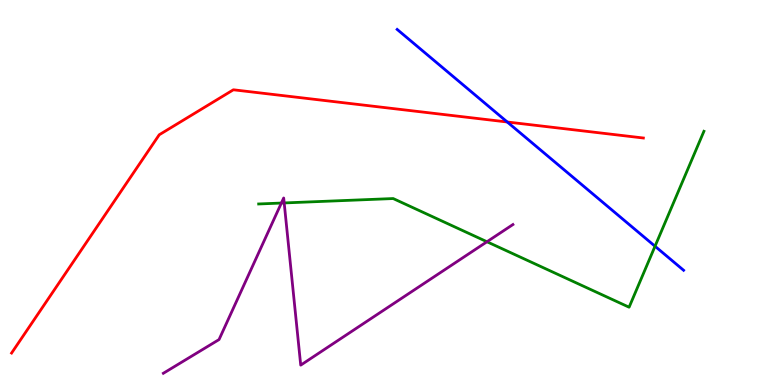[{'lines': ['blue', 'red'], 'intersections': [{'x': 6.55, 'y': 6.83}]}, {'lines': ['green', 'red'], 'intersections': []}, {'lines': ['purple', 'red'], 'intersections': []}, {'lines': ['blue', 'green'], 'intersections': [{'x': 8.45, 'y': 3.6}]}, {'lines': ['blue', 'purple'], 'intersections': []}, {'lines': ['green', 'purple'], 'intersections': [{'x': 3.63, 'y': 4.73}, {'x': 3.67, 'y': 4.73}, {'x': 6.28, 'y': 3.72}]}]